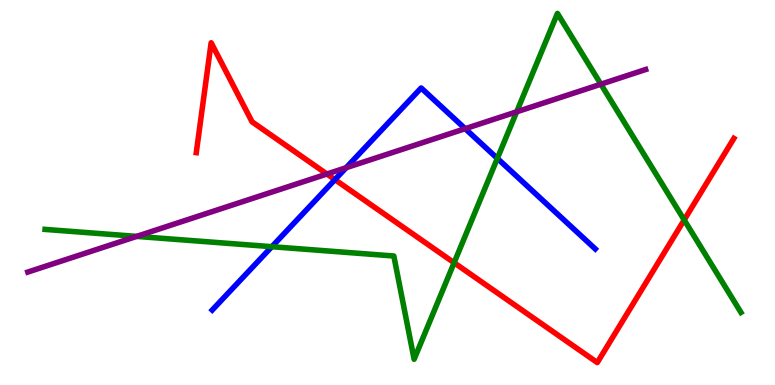[{'lines': ['blue', 'red'], 'intersections': [{'x': 4.32, 'y': 5.33}]}, {'lines': ['green', 'red'], 'intersections': [{'x': 5.86, 'y': 3.18}, {'x': 8.83, 'y': 4.29}]}, {'lines': ['purple', 'red'], 'intersections': [{'x': 4.22, 'y': 5.48}]}, {'lines': ['blue', 'green'], 'intersections': [{'x': 3.51, 'y': 3.59}, {'x': 6.42, 'y': 5.89}]}, {'lines': ['blue', 'purple'], 'intersections': [{'x': 4.47, 'y': 5.64}, {'x': 6.0, 'y': 6.66}]}, {'lines': ['green', 'purple'], 'intersections': [{'x': 1.76, 'y': 3.86}, {'x': 6.67, 'y': 7.1}, {'x': 7.75, 'y': 7.81}]}]